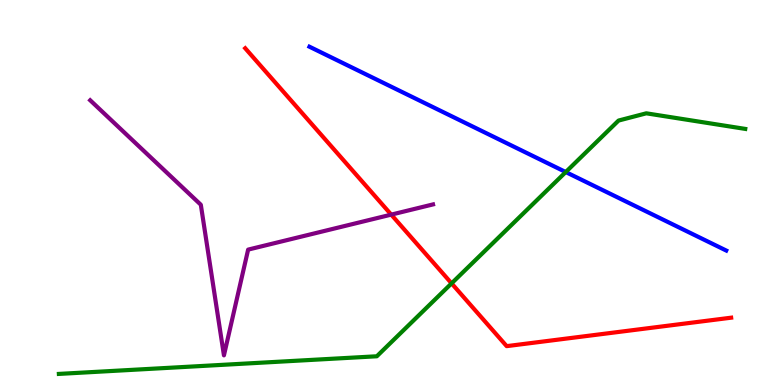[{'lines': ['blue', 'red'], 'intersections': []}, {'lines': ['green', 'red'], 'intersections': [{'x': 5.83, 'y': 2.64}]}, {'lines': ['purple', 'red'], 'intersections': [{'x': 5.05, 'y': 4.43}]}, {'lines': ['blue', 'green'], 'intersections': [{'x': 7.3, 'y': 5.53}]}, {'lines': ['blue', 'purple'], 'intersections': []}, {'lines': ['green', 'purple'], 'intersections': []}]